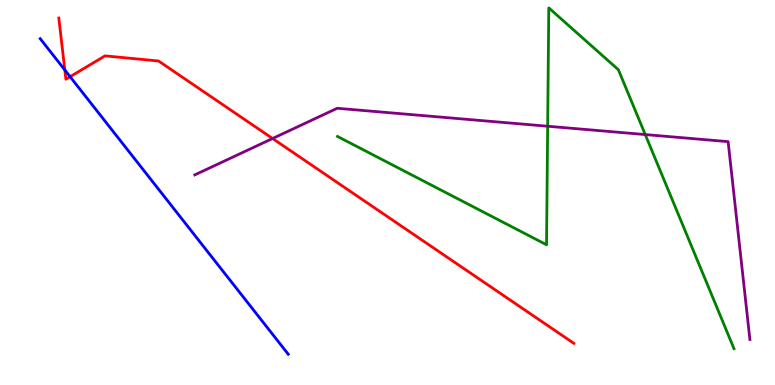[{'lines': ['blue', 'red'], 'intersections': [{'x': 0.836, 'y': 8.18}, {'x': 0.905, 'y': 8.01}]}, {'lines': ['green', 'red'], 'intersections': []}, {'lines': ['purple', 'red'], 'intersections': [{'x': 3.52, 'y': 6.4}]}, {'lines': ['blue', 'green'], 'intersections': []}, {'lines': ['blue', 'purple'], 'intersections': []}, {'lines': ['green', 'purple'], 'intersections': [{'x': 7.07, 'y': 6.72}, {'x': 8.33, 'y': 6.5}]}]